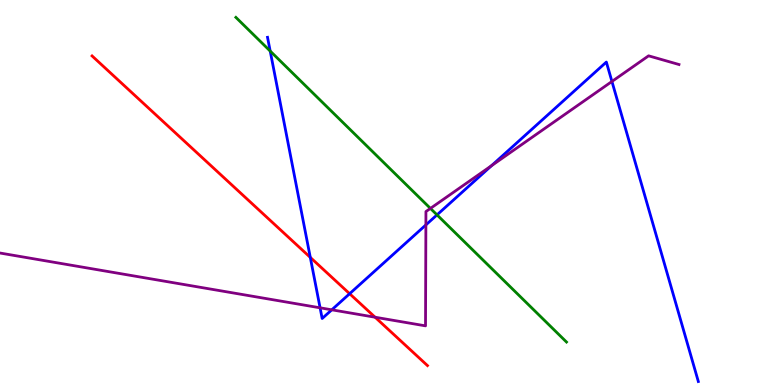[{'lines': ['blue', 'red'], 'intersections': [{'x': 4.0, 'y': 3.31}, {'x': 4.51, 'y': 2.37}]}, {'lines': ['green', 'red'], 'intersections': []}, {'lines': ['purple', 'red'], 'intersections': [{'x': 4.84, 'y': 1.76}]}, {'lines': ['blue', 'green'], 'intersections': [{'x': 3.49, 'y': 8.67}, {'x': 5.64, 'y': 4.42}]}, {'lines': ['blue', 'purple'], 'intersections': [{'x': 4.13, 'y': 2.0}, {'x': 4.28, 'y': 1.95}, {'x': 5.5, 'y': 4.16}, {'x': 6.34, 'y': 5.7}, {'x': 7.9, 'y': 7.88}]}, {'lines': ['green', 'purple'], 'intersections': [{'x': 5.55, 'y': 4.59}]}]